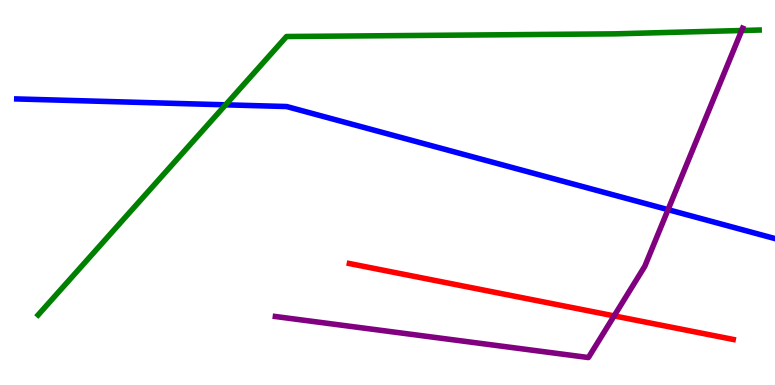[{'lines': ['blue', 'red'], 'intersections': []}, {'lines': ['green', 'red'], 'intersections': []}, {'lines': ['purple', 'red'], 'intersections': [{'x': 7.92, 'y': 1.79}]}, {'lines': ['blue', 'green'], 'intersections': [{'x': 2.91, 'y': 7.28}]}, {'lines': ['blue', 'purple'], 'intersections': [{'x': 8.62, 'y': 4.55}]}, {'lines': ['green', 'purple'], 'intersections': [{'x': 9.57, 'y': 9.21}]}]